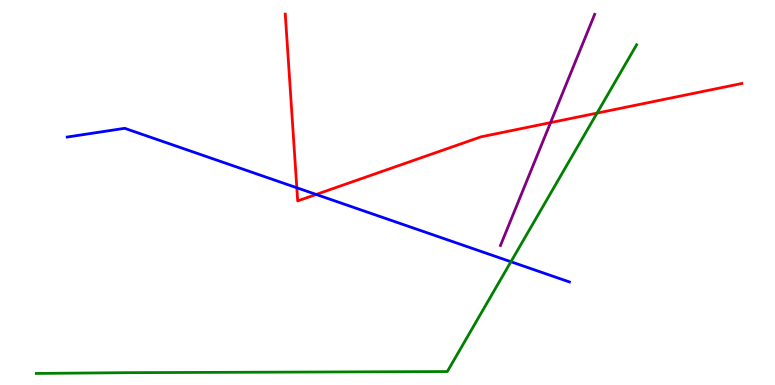[{'lines': ['blue', 'red'], 'intersections': [{'x': 3.83, 'y': 5.12}, {'x': 4.08, 'y': 4.95}]}, {'lines': ['green', 'red'], 'intersections': [{'x': 7.7, 'y': 7.06}]}, {'lines': ['purple', 'red'], 'intersections': [{'x': 7.1, 'y': 6.82}]}, {'lines': ['blue', 'green'], 'intersections': [{'x': 6.59, 'y': 3.2}]}, {'lines': ['blue', 'purple'], 'intersections': []}, {'lines': ['green', 'purple'], 'intersections': []}]